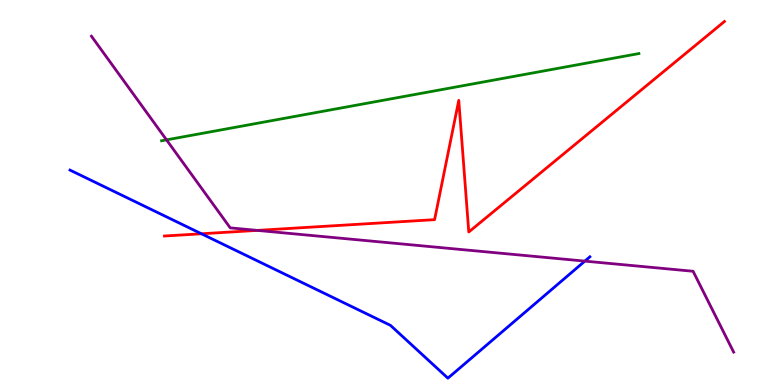[{'lines': ['blue', 'red'], 'intersections': [{'x': 2.6, 'y': 3.93}]}, {'lines': ['green', 'red'], 'intersections': []}, {'lines': ['purple', 'red'], 'intersections': [{'x': 3.32, 'y': 4.02}]}, {'lines': ['blue', 'green'], 'intersections': []}, {'lines': ['blue', 'purple'], 'intersections': [{'x': 7.55, 'y': 3.22}]}, {'lines': ['green', 'purple'], 'intersections': [{'x': 2.15, 'y': 6.37}]}]